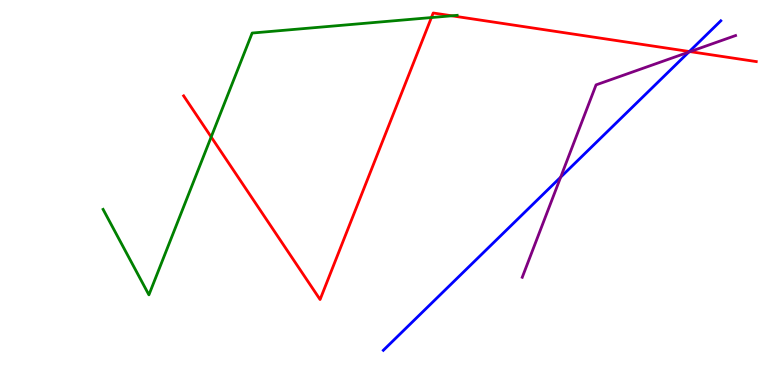[{'lines': ['blue', 'red'], 'intersections': [{'x': 8.89, 'y': 8.66}]}, {'lines': ['green', 'red'], 'intersections': [{'x': 2.72, 'y': 6.44}, {'x': 5.57, 'y': 9.54}, {'x': 5.83, 'y': 9.59}]}, {'lines': ['purple', 'red'], 'intersections': [{'x': 8.9, 'y': 8.66}]}, {'lines': ['blue', 'green'], 'intersections': []}, {'lines': ['blue', 'purple'], 'intersections': [{'x': 7.23, 'y': 5.4}, {'x': 8.89, 'y': 8.65}]}, {'lines': ['green', 'purple'], 'intersections': []}]